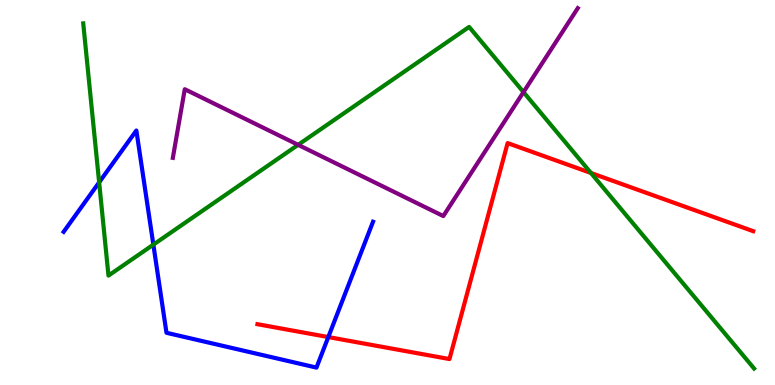[{'lines': ['blue', 'red'], 'intersections': [{'x': 4.24, 'y': 1.25}]}, {'lines': ['green', 'red'], 'intersections': [{'x': 7.63, 'y': 5.51}]}, {'lines': ['purple', 'red'], 'intersections': []}, {'lines': ['blue', 'green'], 'intersections': [{'x': 1.28, 'y': 5.26}, {'x': 1.98, 'y': 3.65}]}, {'lines': ['blue', 'purple'], 'intersections': []}, {'lines': ['green', 'purple'], 'intersections': [{'x': 3.85, 'y': 6.24}, {'x': 6.75, 'y': 7.61}]}]